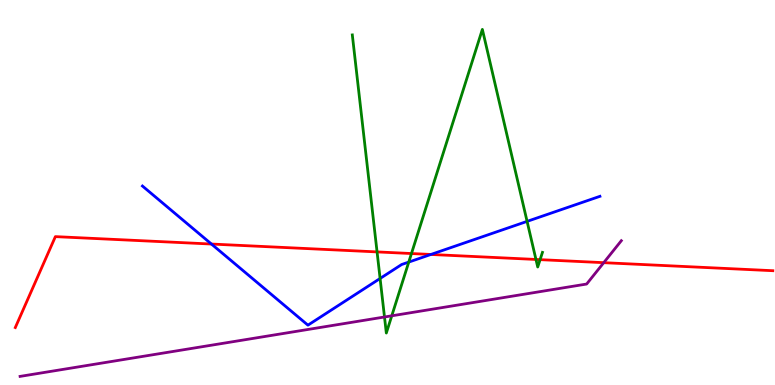[{'lines': ['blue', 'red'], 'intersections': [{'x': 2.73, 'y': 3.66}, {'x': 5.56, 'y': 3.39}]}, {'lines': ['green', 'red'], 'intersections': [{'x': 4.87, 'y': 3.46}, {'x': 5.31, 'y': 3.41}, {'x': 6.92, 'y': 3.26}, {'x': 6.97, 'y': 3.26}]}, {'lines': ['purple', 'red'], 'intersections': [{'x': 7.79, 'y': 3.18}]}, {'lines': ['blue', 'green'], 'intersections': [{'x': 4.9, 'y': 2.77}, {'x': 5.27, 'y': 3.19}, {'x': 6.8, 'y': 4.25}]}, {'lines': ['blue', 'purple'], 'intersections': []}, {'lines': ['green', 'purple'], 'intersections': [{'x': 4.96, 'y': 1.77}, {'x': 5.06, 'y': 1.8}]}]